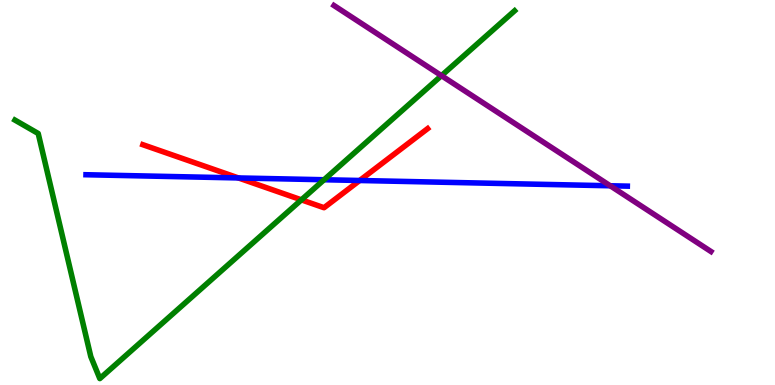[{'lines': ['blue', 'red'], 'intersections': [{'x': 3.08, 'y': 5.38}, {'x': 4.64, 'y': 5.31}]}, {'lines': ['green', 'red'], 'intersections': [{'x': 3.89, 'y': 4.81}]}, {'lines': ['purple', 'red'], 'intersections': []}, {'lines': ['blue', 'green'], 'intersections': [{'x': 4.18, 'y': 5.33}]}, {'lines': ['blue', 'purple'], 'intersections': [{'x': 7.87, 'y': 5.17}]}, {'lines': ['green', 'purple'], 'intersections': [{'x': 5.7, 'y': 8.03}]}]